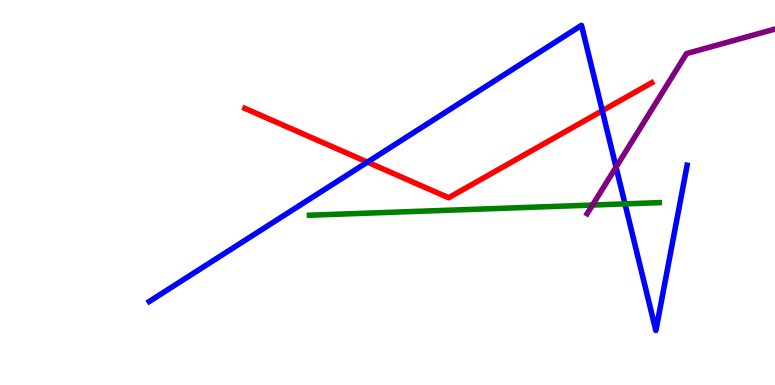[{'lines': ['blue', 'red'], 'intersections': [{'x': 4.74, 'y': 5.79}, {'x': 7.77, 'y': 7.12}]}, {'lines': ['green', 'red'], 'intersections': []}, {'lines': ['purple', 'red'], 'intersections': []}, {'lines': ['blue', 'green'], 'intersections': [{'x': 8.06, 'y': 4.7}]}, {'lines': ['blue', 'purple'], 'intersections': [{'x': 7.95, 'y': 5.66}]}, {'lines': ['green', 'purple'], 'intersections': [{'x': 7.65, 'y': 4.67}]}]